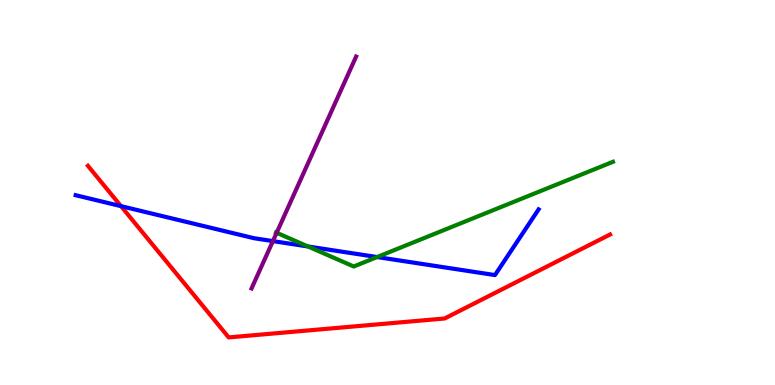[{'lines': ['blue', 'red'], 'intersections': [{'x': 1.56, 'y': 4.65}]}, {'lines': ['green', 'red'], 'intersections': []}, {'lines': ['purple', 'red'], 'intersections': []}, {'lines': ['blue', 'green'], 'intersections': [{'x': 3.97, 'y': 3.6}, {'x': 4.87, 'y': 3.32}]}, {'lines': ['blue', 'purple'], 'intersections': [{'x': 3.52, 'y': 3.74}]}, {'lines': ['green', 'purple'], 'intersections': [{'x': 3.57, 'y': 3.95}]}]